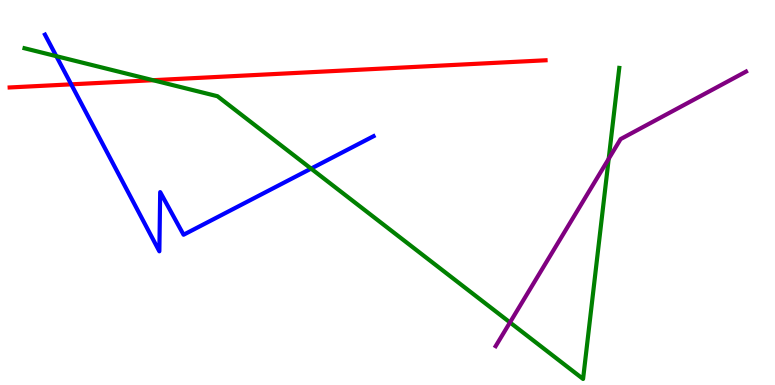[{'lines': ['blue', 'red'], 'intersections': [{'x': 0.919, 'y': 7.81}]}, {'lines': ['green', 'red'], 'intersections': [{'x': 1.97, 'y': 7.92}]}, {'lines': ['purple', 'red'], 'intersections': []}, {'lines': ['blue', 'green'], 'intersections': [{'x': 0.727, 'y': 8.54}, {'x': 4.01, 'y': 5.62}]}, {'lines': ['blue', 'purple'], 'intersections': []}, {'lines': ['green', 'purple'], 'intersections': [{'x': 6.58, 'y': 1.63}, {'x': 7.85, 'y': 5.88}]}]